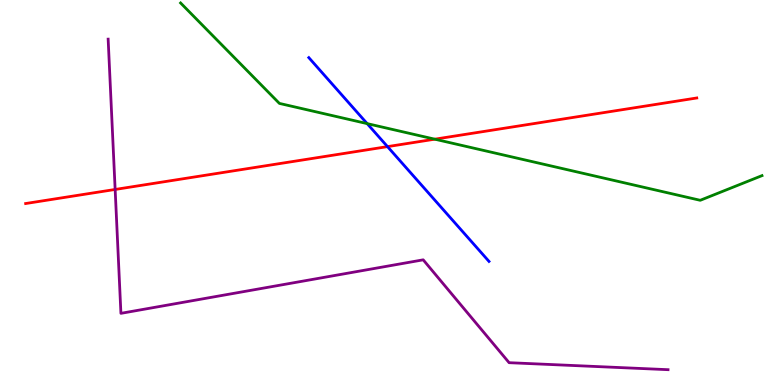[{'lines': ['blue', 'red'], 'intersections': [{'x': 5.0, 'y': 6.19}]}, {'lines': ['green', 'red'], 'intersections': [{'x': 5.61, 'y': 6.38}]}, {'lines': ['purple', 'red'], 'intersections': [{'x': 1.49, 'y': 5.08}]}, {'lines': ['blue', 'green'], 'intersections': [{'x': 4.74, 'y': 6.79}]}, {'lines': ['blue', 'purple'], 'intersections': []}, {'lines': ['green', 'purple'], 'intersections': []}]